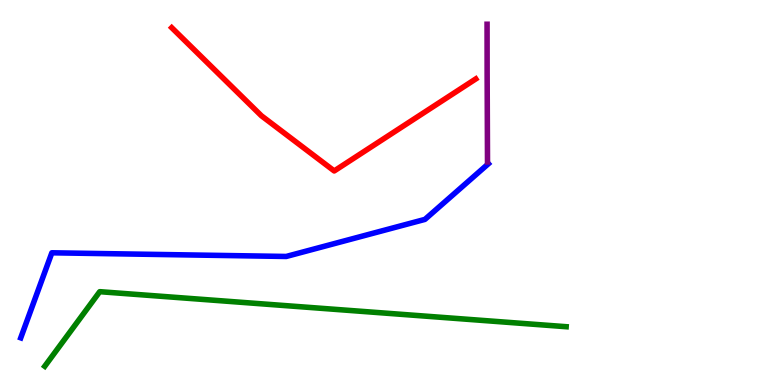[{'lines': ['blue', 'red'], 'intersections': []}, {'lines': ['green', 'red'], 'intersections': []}, {'lines': ['purple', 'red'], 'intersections': []}, {'lines': ['blue', 'green'], 'intersections': []}, {'lines': ['blue', 'purple'], 'intersections': []}, {'lines': ['green', 'purple'], 'intersections': []}]